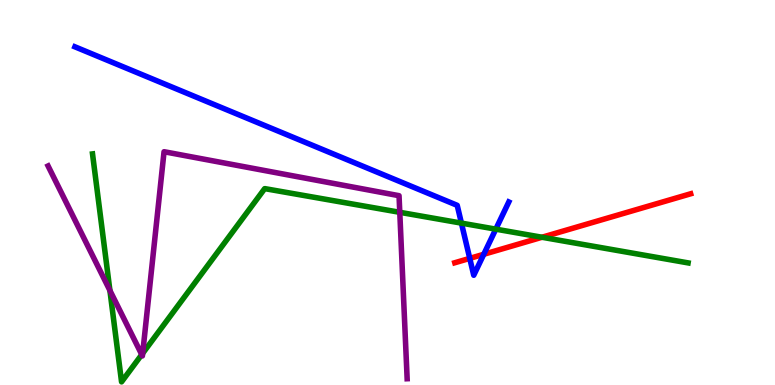[{'lines': ['blue', 'red'], 'intersections': [{'x': 6.06, 'y': 3.29}, {'x': 6.24, 'y': 3.4}]}, {'lines': ['green', 'red'], 'intersections': [{'x': 6.99, 'y': 3.84}]}, {'lines': ['purple', 'red'], 'intersections': []}, {'lines': ['blue', 'green'], 'intersections': [{'x': 5.95, 'y': 4.2}, {'x': 6.4, 'y': 4.05}]}, {'lines': ['blue', 'purple'], 'intersections': []}, {'lines': ['green', 'purple'], 'intersections': [{'x': 1.42, 'y': 2.45}, {'x': 1.83, 'y': 0.79}, {'x': 1.84, 'y': 0.822}, {'x': 5.16, 'y': 4.49}]}]